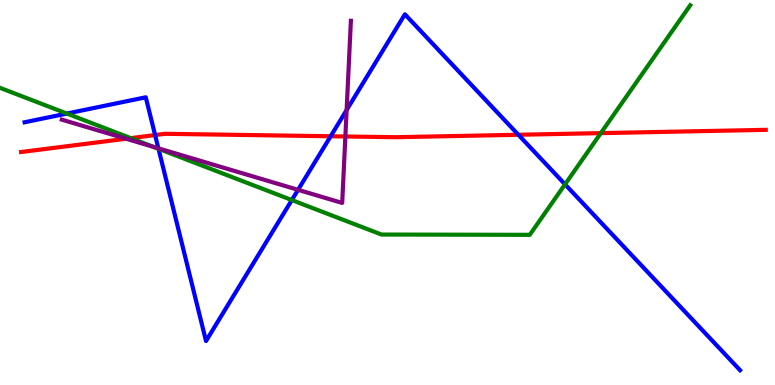[{'lines': ['blue', 'red'], 'intersections': [{'x': 2.0, 'y': 6.49}, {'x': 4.27, 'y': 6.46}, {'x': 6.69, 'y': 6.5}]}, {'lines': ['green', 'red'], 'intersections': [{'x': 1.69, 'y': 6.41}, {'x': 7.75, 'y': 6.54}]}, {'lines': ['purple', 'red'], 'intersections': [{'x': 1.63, 'y': 6.4}, {'x': 4.46, 'y': 6.46}]}, {'lines': ['blue', 'green'], 'intersections': [{'x': 0.863, 'y': 7.05}, {'x': 2.05, 'y': 6.14}, {'x': 3.77, 'y': 4.8}, {'x': 7.29, 'y': 5.21}]}, {'lines': ['blue', 'purple'], 'intersections': [{'x': 2.04, 'y': 6.15}, {'x': 3.85, 'y': 5.07}, {'x': 4.47, 'y': 7.14}]}, {'lines': ['green', 'purple'], 'intersections': [{'x': 1.98, 'y': 6.18}]}]